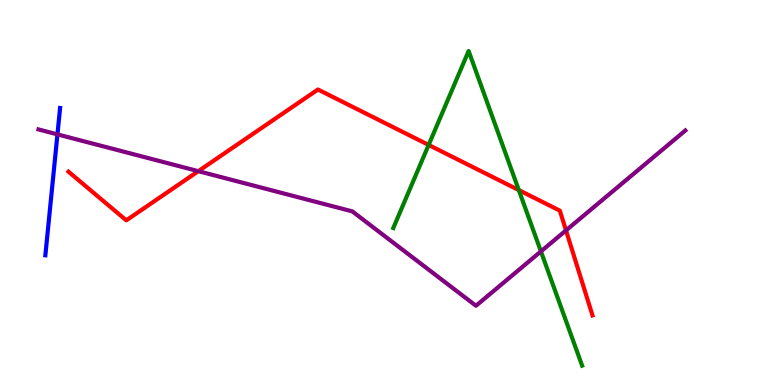[{'lines': ['blue', 'red'], 'intersections': []}, {'lines': ['green', 'red'], 'intersections': [{'x': 5.53, 'y': 6.24}, {'x': 6.69, 'y': 5.06}]}, {'lines': ['purple', 'red'], 'intersections': [{'x': 2.56, 'y': 5.55}, {'x': 7.3, 'y': 4.02}]}, {'lines': ['blue', 'green'], 'intersections': []}, {'lines': ['blue', 'purple'], 'intersections': [{'x': 0.741, 'y': 6.51}]}, {'lines': ['green', 'purple'], 'intersections': [{'x': 6.98, 'y': 3.47}]}]